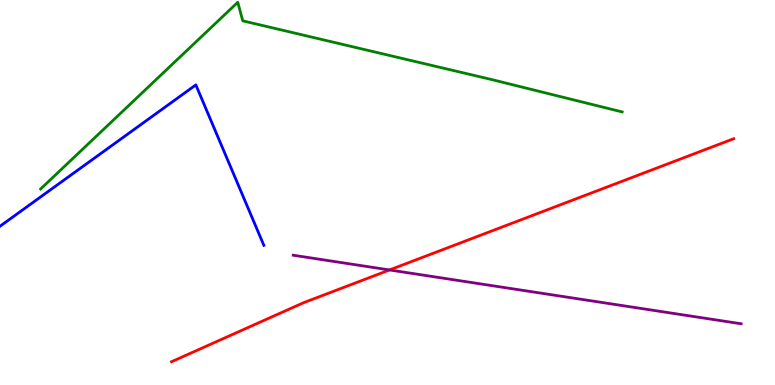[{'lines': ['blue', 'red'], 'intersections': []}, {'lines': ['green', 'red'], 'intersections': []}, {'lines': ['purple', 'red'], 'intersections': [{'x': 5.03, 'y': 2.99}]}, {'lines': ['blue', 'green'], 'intersections': []}, {'lines': ['blue', 'purple'], 'intersections': []}, {'lines': ['green', 'purple'], 'intersections': []}]